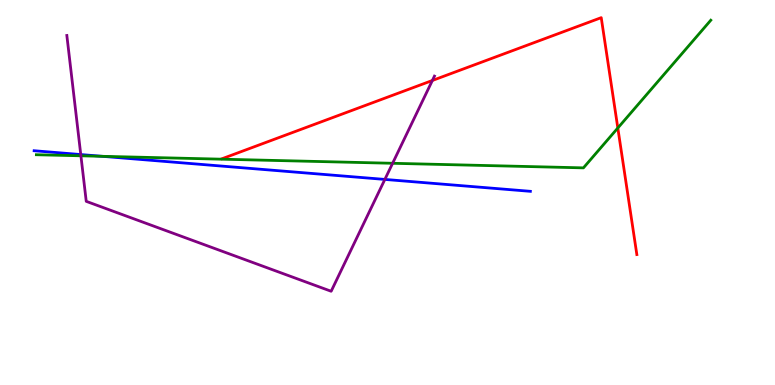[{'lines': ['blue', 'red'], 'intersections': []}, {'lines': ['green', 'red'], 'intersections': [{'x': 7.97, 'y': 6.68}]}, {'lines': ['purple', 'red'], 'intersections': [{'x': 5.58, 'y': 7.91}]}, {'lines': ['blue', 'green'], 'intersections': [{'x': 1.32, 'y': 5.94}]}, {'lines': ['blue', 'purple'], 'intersections': [{'x': 1.04, 'y': 5.99}, {'x': 4.97, 'y': 5.34}]}, {'lines': ['green', 'purple'], 'intersections': [{'x': 1.04, 'y': 5.95}, {'x': 5.07, 'y': 5.76}]}]